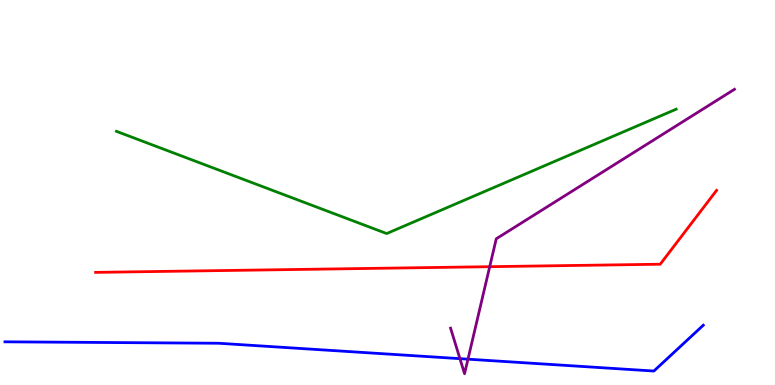[{'lines': ['blue', 'red'], 'intersections': []}, {'lines': ['green', 'red'], 'intersections': []}, {'lines': ['purple', 'red'], 'intersections': [{'x': 6.32, 'y': 3.07}]}, {'lines': ['blue', 'green'], 'intersections': []}, {'lines': ['blue', 'purple'], 'intersections': [{'x': 5.93, 'y': 0.684}, {'x': 6.04, 'y': 0.671}]}, {'lines': ['green', 'purple'], 'intersections': []}]